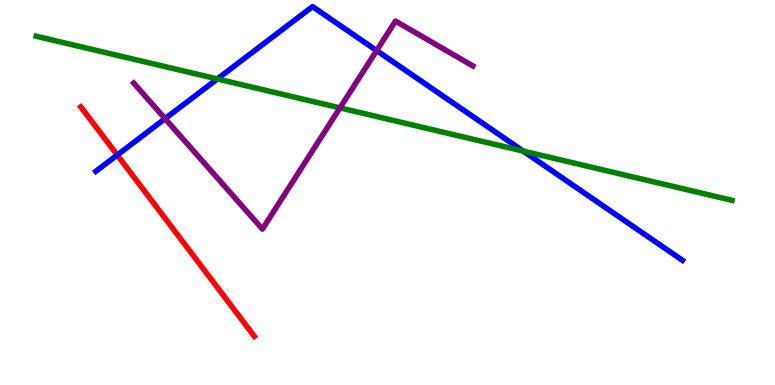[{'lines': ['blue', 'red'], 'intersections': [{'x': 1.51, 'y': 5.97}]}, {'lines': ['green', 'red'], 'intersections': []}, {'lines': ['purple', 'red'], 'intersections': []}, {'lines': ['blue', 'green'], 'intersections': [{'x': 2.8, 'y': 7.95}, {'x': 6.75, 'y': 6.08}]}, {'lines': ['blue', 'purple'], 'intersections': [{'x': 2.13, 'y': 6.92}, {'x': 4.86, 'y': 8.69}]}, {'lines': ['green', 'purple'], 'intersections': [{'x': 4.39, 'y': 7.2}]}]